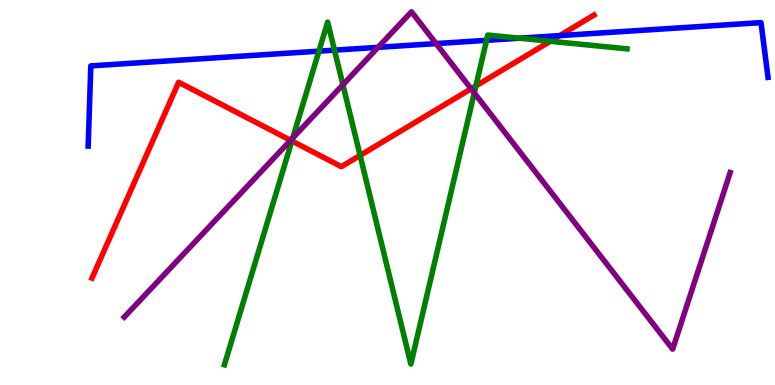[{'lines': ['blue', 'red'], 'intersections': [{'x': 7.22, 'y': 9.08}]}, {'lines': ['green', 'red'], 'intersections': [{'x': 3.77, 'y': 6.34}, {'x': 4.65, 'y': 5.96}, {'x': 6.14, 'y': 7.77}, {'x': 7.1, 'y': 8.93}]}, {'lines': ['purple', 'red'], 'intersections': [{'x': 3.75, 'y': 6.36}, {'x': 6.08, 'y': 7.69}]}, {'lines': ['blue', 'green'], 'intersections': [{'x': 4.12, 'y': 8.67}, {'x': 4.32, 'y': 8.7}, {'x': 6.28, 'y': 8.95}, {'x': 6.7, 'y': 9.01}]}, {'lines': ['blue', 'purple'], 'intersections': [{'x': 4.88, 'y': 8.77}, {'x': 5.63, 'y': 8.87}]}, {'lines': ['green', 'purple'], 'intersections': [{'x': 3.78, 'y': 6.42}, {'x': 4.42, 'y': 7.8}, {'x': 6.12, 'y': 7.59}]}]